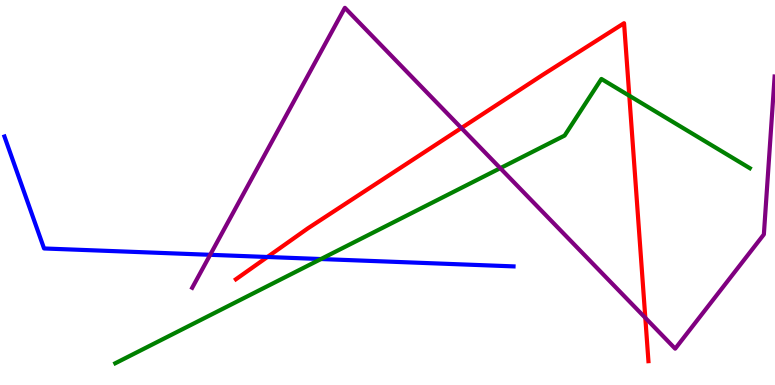[{'lines': ['blue', 'red'], 'intersections': [{'x': 3.45, 'y': 3.32}]}, {'lines': ['green', 'red'], 'intersections': [{'x': 8.12, 'y': 7.51}]}, {'lines': ['purple', 'red'], 'intersections': [{'x': 5.95, 'y': 6.67}, {'x': 8.33, 'y': 1.74}]}, {'lines': ['blue', 'green'], 'intersections': [{'x': 4.14, 'y': 3.27}]}, {'lines': ['blue', 'purple'], 'intersections': [{'x': 2.71, 'y': 3.38}]}, {'lines': ['green', 'purple'], 'intersections': [{'x': 6.46, 'y': 5.63}]}]